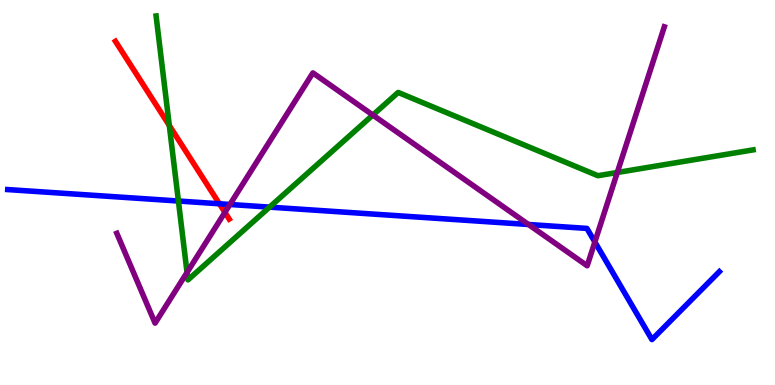[{'lines': ['blue', 'red'], 'intersections': [{'x': 2.83, 'y': 4.71}]}, {'lines': ['green', 'red'], 'intersections': [{'x': 2.18, 'y': 6.74}]}, {'lines': ['purple', 'red'], 'intersections': [{'x': 2.9, 'y': 4.48}]}, {'lines': ['blue', 'green'], 'intersections': [{'x': 2.3, 'y': 4.78}, {'x': 3.48, 'y': 4.62}]}, {'lines': ['blue', 'purple'], 'intersections': [{'x': 2.97, 'y': 4.69}, {'x': 6.82, 'y': 4.17}, {'x': 7.68, 'y': 3.72}]}, {'lines': ['green', 'purple'], 'intersections': [{'x': 2.41, 'y': 2.92}, {'x': 4.81, 'y': 7.01}, {'x': 7.97, 'y': 5.52}]}]